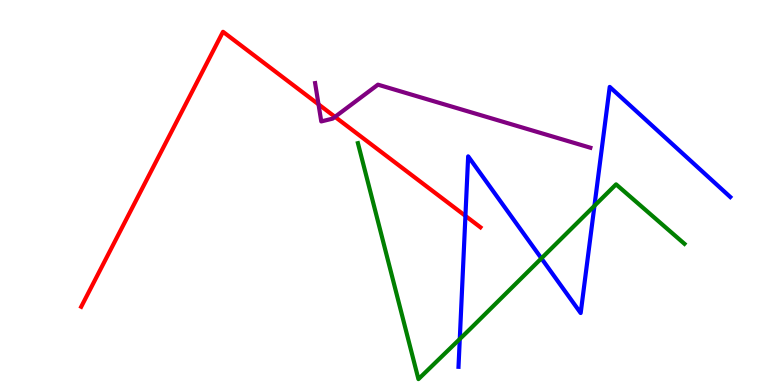[{'lines': ['blue', 'red'], 'intersections': [{'x': 6.01, 'y': 4.39}]}, {'lines': ['green', 'red'], 'intersections': []}, {'lines': ['purple', 'red'], 'intersections': [{'x': 4.11, 'y': 7.29}, {'x': 4.32, 'y': 6.97}]}, {'lines': ['blue', 'green'], 'intersections': [{'x': 5.93, 'y': 1.19}, {'x': 6.99, 'y': 3.29}, {'x': 7.67, 'y': 4.65}]}, {'lines': ['blue', 'purple'], 'intersections': []}, {'lines': ['green', 'purple'], 'intersections': []}]